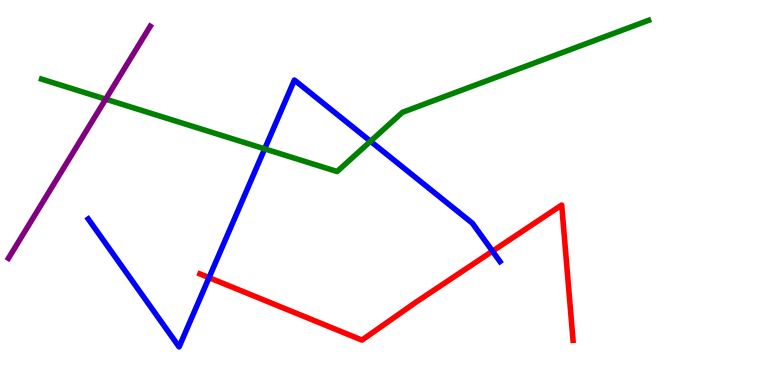[{'lines': ['blue', 'red'], 'intersections': [{'x': 2.7, 'y': 2.79}, {'x': 6.35, 'y': 3.48}]}, {'lines': ['green', 'red'], 'intersections': []}, {'lines': ['purple', 'red'], 'intersections': []}, {'lines': ['blue', 'green'], 'intersections': [{'x': 3.42, 'y': 6.13}, {'x': 4.78, 'y': 6.33}]}, {'lines': ['blue', 'purple'], 'intersections': []}, {'lines': ['green', 'purple'], 'intersections': [{'x': 1.36, 'y': 7.42}]}]